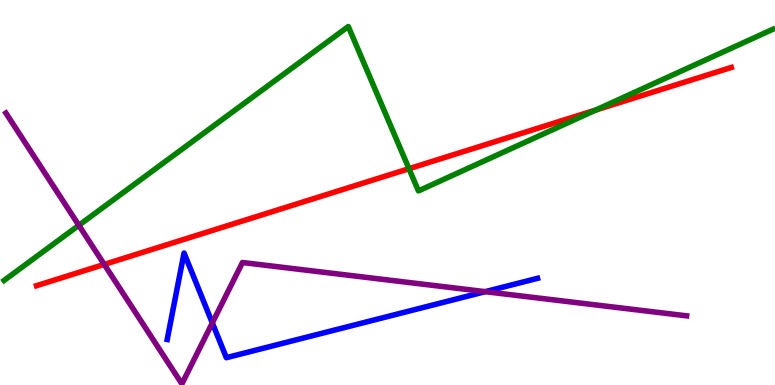[{'lines': ['blue', 'red'], 'intersections': []}, {'lines': ['green', 'red'], 'intersections': [{'x': 5.28, 'y': 5.62}, {'x': 7.69, 'y': 7.14}]}, {'lines': ['purple', 'red'], 'intersections': [{'x': 1.35, 'y': 3.13}]}, {'lines': ['blue', 'green'], 'intersections': []}, {'lines': ['blue', 'purple'], 'intersections': [{'x': 2.74, 'y': 1.61}, {'x': 6.26, 'y': 2.42}]}, {'lines': ['green', 'purple'], 'intersections': [{'x': 1.02, 'y': 4.15}]}]